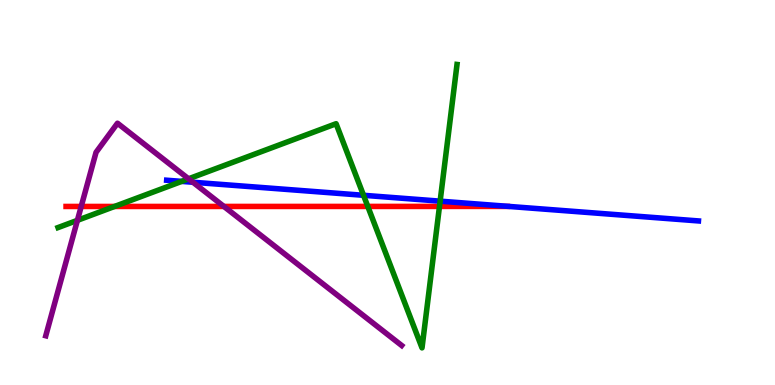[{'lines': ['blue', 'red'], 'intersections': []}, {'lines': ['green', 'red'], 'intersections': [{'x': 1.48, 'y': 4.64}, {'x': 4.75, 'y': 4.64}, {'x': 5.67, 'y': 4.64}]}, {'lines': ['purple', 'red'], 'intersections': [{'x': 1.05, 'y': 4.64}, {'x': 2.89, 'y': 4.64}]}, {'lines': ['blue', 'green'], 'intersections': [{'x': 2.34, 'y': 5.29}, {'x': 4.69, 'y': 4.93}, {'x': 5.68, 'y': 4.78}]}, {'lines': ['blue', 'purple'], 'intersections': [{'x': 2.49, 'y': 5.27}]}, {'lines': ['green', 'purple'], 'intersections': [{'x': 0.999, 'y': 4.28}, {'x': 2.43, 'y': 5.36}]}]